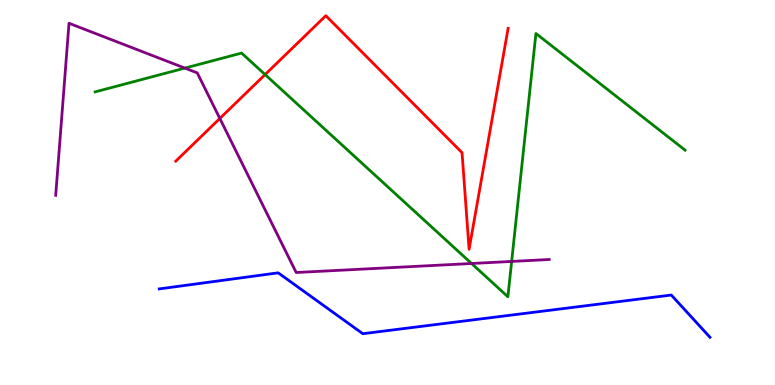[{'lines': ['blue', 'red'], 'intersections': []}, {'lines': ['green', 'red'], 'intersections': [{'x': 3.42, 'y': 8.06}]}, {'lines': ['purple', 'red'], 'intersections': [{'x': 2.84, 'y': 6.92}]}, {'lines': ['blue', 'green'], 'intersections': []}, {'lines': ['blue', 'purple'], 'intersections': []}, {'lines': ['green', 'purple'], 'intersections': [{'x': 2.39, 'y': 8.23}, {'x': 6.08, 'y': 3.16}, {'x': 6.6, 'y': 3.21}]}]